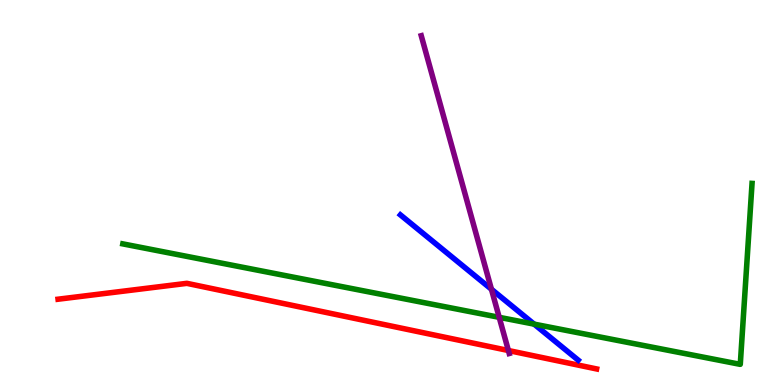[{'lines': ['blue', 'red'], 'intersections': []}, {'lines': ['green', 'red'], 'intersections': []}, {'lines': ['purple', 'red'], 'intersections': [{'x': 6.56, 'y': 0.896}]}, {'lines': ['blue', 'green'], 'intersections': [{'x': 6.89, 'y': 1.58}]}, {'lines': ['blue', 'purple'], 'intersections': [{'x': 6.34, 'y': 2.49}]}, {'lines': ['green', 'purple'], 'intersections': [{'x': 6.44, 'y': 1.76}]}]